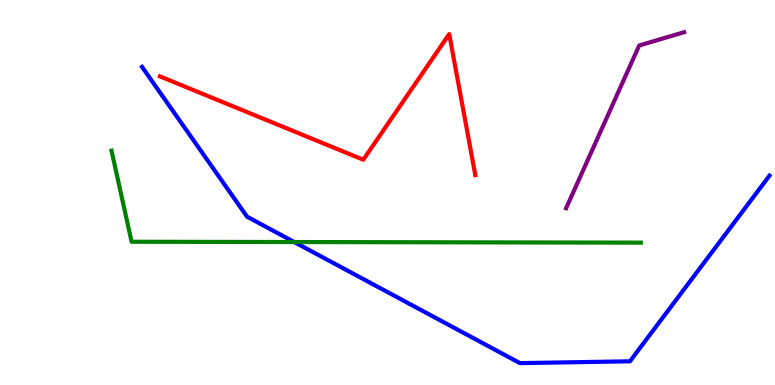[{'lines': ['blue', 'red'], 'intersections': []}, {'lines': ['green', 'red'], 'intersections': []}, {'lines': ['purple', 'red'], 'intersections': []}, {'lines': ['blue', 'green'], 'intersections': [{'x': 3.8, 'y': 3.71}]}, {'lines': ['blue', 'purple'], 'intersections': []}, {'lines': ['green', 'purple'], 'intersections': []}]